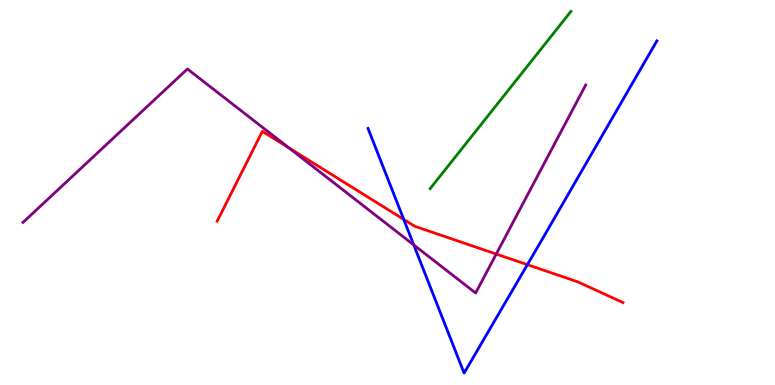[{'lines': ['blue', 'red'], 'intersections': [{'x': 5.21, 'y': 4.3}, {'x': 6.81, 'y': 3.13}]}, {'lines': ['green', 'red'], 'intersections': []}, {'lines': ['purple', 'red'], 'intersections': [{'x': 3.73, 'y': 6.16}, {'x': 6.4, 'y': 3.4}]}, {'lines': ['blue', 'green'], 'intersections': []}, {'lines': ['blue', 'purple'], 'intersections': [{'x': 5.34, 'y': 3.64}]}, {'lines': ['green', 'purple'], 'intersections': []}]